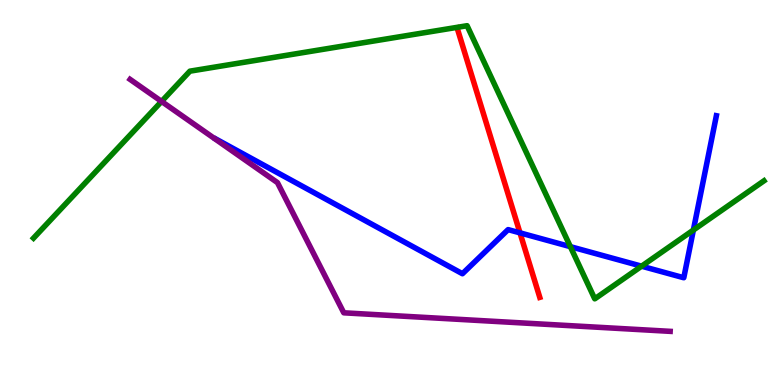[{'lines': ['blue', 'red'], 'intersections': [{'x': 6.71, 'y': 3.95}]}, {'lines': ['green', 'red'], 'intersections': []}, {'lines': ['purple', 'red'], 'intersections': []}, {'lines': ['blue', 'green'], 'intersections': [{'x': 7.36, 'y': 3.59}, {'x': 8.28, 'y': 3.09}, {'x': 8.95, 'y': 4.02}]}, {'lines': ['blue', 'purple'], 'intersections': []}, {'lines': ['green', 'purple'], 'intersections': [{'x': 2.08, 'y': 7.37}]}]